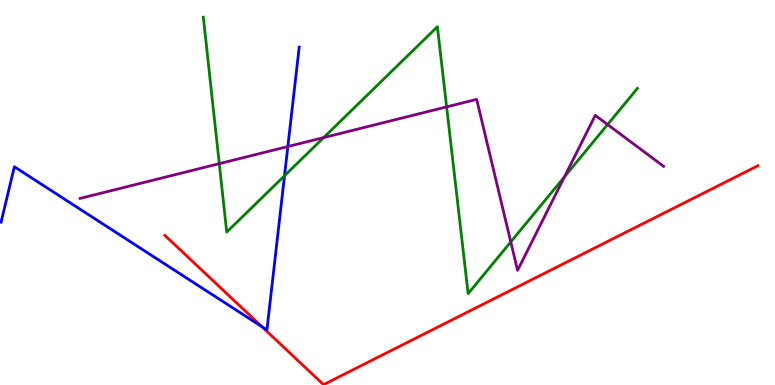[{'lines': ['blue', 'red'], 'intersections': [{'x': 3.38, 'y': 1.51}]}, {'lines': ['green', 'red'], 'intersections': []}, {'lines': ['purple', 'red'], 'intersections': []}, {'lines': ['blue', 'green'], 'intersections': [{'x': 3.67, 'y': 5.44}]}, {'lines': ['blue', 'purple'], 'intersections': [{'x': 3.71, 'y': 6.19}]}, {'lines': ['green', 'purple'], 'intersections': [{'x': 2.83, 'y': 5.75}, {'x': 4.18, 'y': 6.43}, {'x': 5.76, 'y': 7.22}, {'x': 6.59, 'y': 3.72}, {'x': 7.28, 'y': 5.41}, {'x': 7.84, 'y': 6.77}]}]